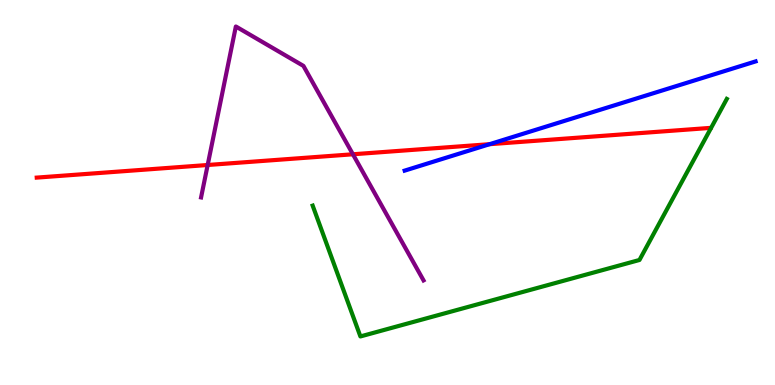[{'lines': ['blue', 'red'], 'intersections': [{'x': 6.32, 'y': 6.25}]}, {'lines': ['green', 'red'], 'intersections': []}, {'lines': ['purple', 'red'], 'intersections': [{'x': 2.68, 'y': 5.71}, {'x': 4.55, 'y': 5.99}]}, {'lines': ['blue', 'green'], 'intersections': []}, {'lines': ['blue', 'purple'], 'intersections': []}, {'lines': ['green', 'purple'], 'intersections': []}]